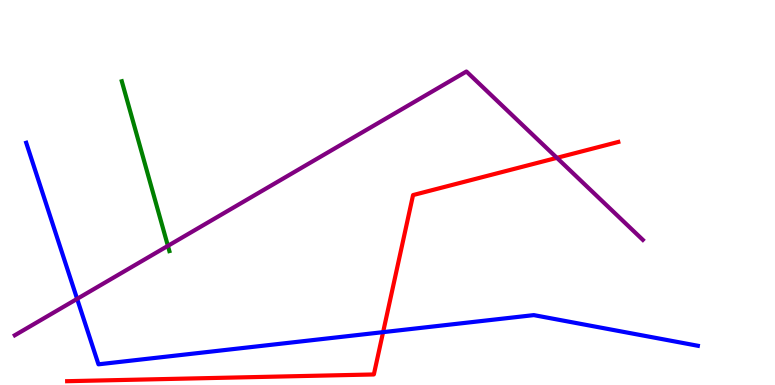[{'lines': ['blue', 'red'], 'intersections': [{'x': 4.94, 'y': 1.37}]}, {'lines': ['green', 'red'], 'intersections': []}, {'lines': ['purple', 'red'], 'intersections': [{'x': 7.19, 'y': 5.9}]}, {'lines': ['blue', 'green'], 'intersections': []}, {'lines': ['blue', 'purple'], 'intersections': [{'x': 0.995, 'y': 2.24}]}, {'lines': ['green', 'purple'], 'intersections': [{'x': 2.17, 'y': 3.61}]}]